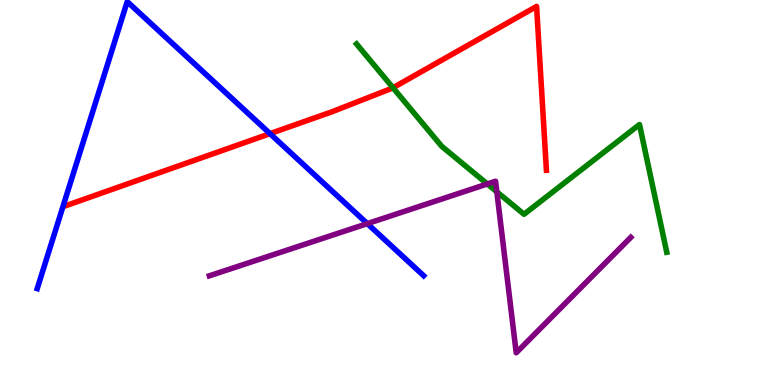[{'lines': ['blue', 'red'], 'intersections': [{'x': 3.48, 'y': 6.53}]}, {'lines': ['green', 'red'], 'intersections': [{'x': 5.07, 'y': 7.72}]}, {'lines': ['purple', 'red'], 'intersections': []}, {'lines': ['blue', 'green'], 'intersections': []}, {'lines': ['blue', 'purple'], 'intersections': [{'x': 4.74, 'y': 4.19}]}, {'lines': ['green', 'purple'], 'intersections': [{'x': 6.29, 'y': 5.22}, {'x': 6.41, 'y': 5.02}]}]